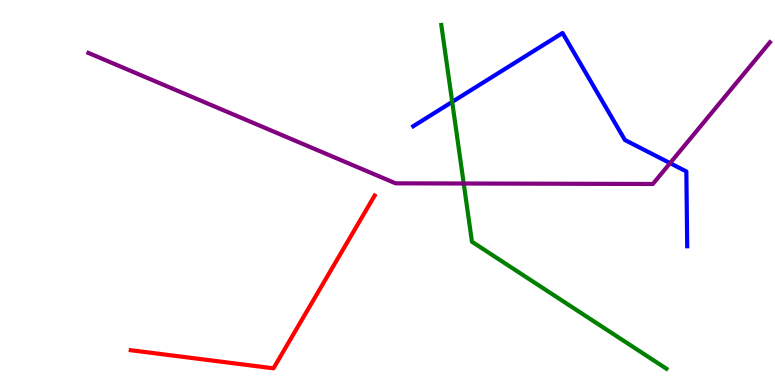[{'lines': ['blue', 'red'], 'intersections': []}, {'lines': ['green', 'red'], 'intersections': []}, {'lines': ['purple', 'red'], 'intersections': []}, {'lines': ['blue', 'green'], 'intersections': [{'x': 5.83, 'y': 7.35}]}, {'lines': ['blue', 'purple'], 'intersections': [{'x': 8.65, 'y': 5.76}]}, {'lines': ['green', 'purple'], 'intersections': [{'x': 5.98, 'y': 5.23}]}]